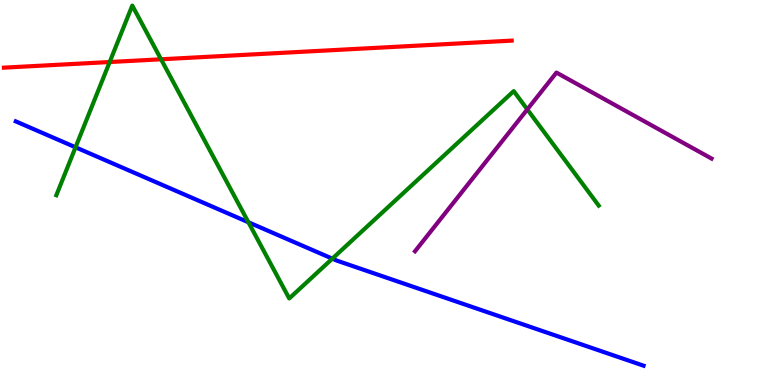[{'lines': ['blue', 'red'], 'intersections': []}, {'lines': ['green', 'red'], 'intersections': [{'x': 1.42, 'y': 8.39}, {'x': 2.08, 'y': 8.46}]}, {'lines': ['purple', 'red'], 'intersections': []}, {'lines': ['blue', 'green'], 'intersections': [{'x': 0.975, 'y': 6.17}, {'x': 3.21, 'y': 4.23}, {'x': 4.29, 'y': 3.28}]}, {'lines': ['blue', 'purple'], 'intersections': []}, {'lines': ['green', 'purple'], 'intersections': [{'x': 6.8, 'y': 7.16}]}]